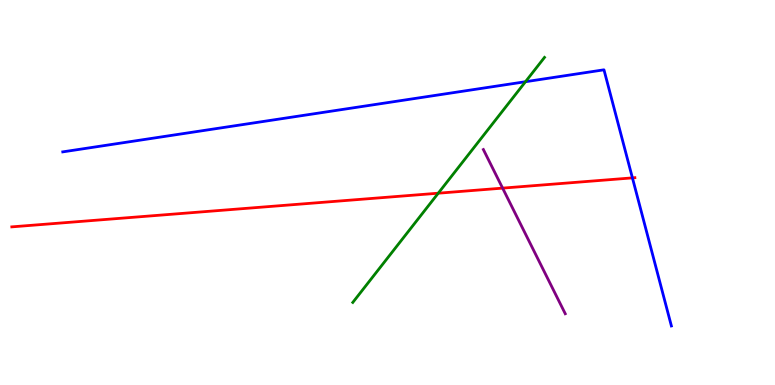[{'lines': ['blue', 'red'], 'intersections': [{'x': 8.16, 'y': 5.38}]}, {'lines': ['green', 'red'], 'intersections': [{'x': 5.65, 'y': 4.98}]}, {'lines': ['purple', 'red'], 'intersections': [{'x': 6.49, 'y': 5.11}]}, {'lines': ['blue', 'green'], 'intersections': [{'x': 6.78, 'y': 7.88}]}, {'lines': ['blue', 'purple'], 'intersections': []}, {'lines': ['green', 'purple'], 'intersections': []}]